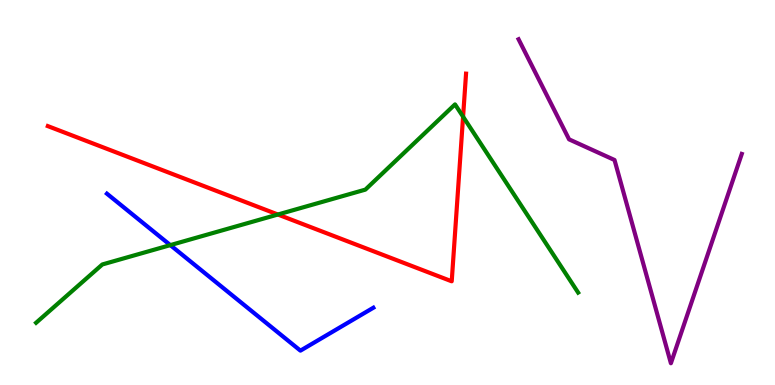[{'lines': ['blue', 'red'], 'intersections': []}, {'lines': ['green', 'red'], 'intersections': [{'x': 3.59, 'y': 4.43}, {'x': 5.98, 'y': 6.97}]}, {'lines': ['purple', 'red'], 'intersections': []}, {'lines': ['blue', 'green'], 'intersections': [{'x': 2.2, 'y': 3.63}]}, {'lines': ['blue', 'purple'], 'intersections': []}, {'lines': ['green', 'purple'], 'intersections': []}]